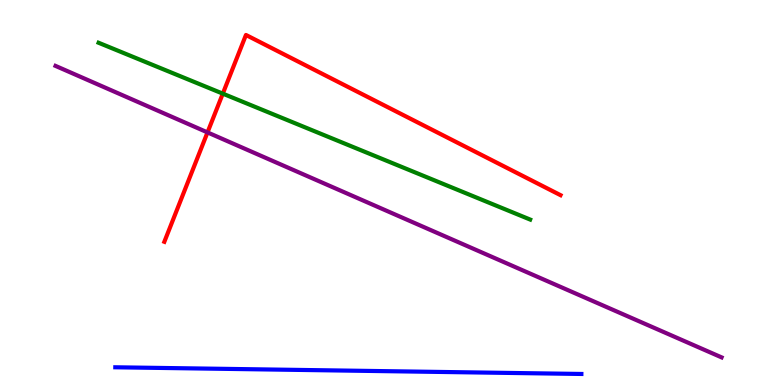[{'lines': ['blue', 'red'], 'intersections': []}, {'lines': ['green', 'red'], 'intersections': [{'x': 2.87, 'y': 7.57}]}, {'lines': ['purple', 'red'], 'intersections': [{'x': 2.68, 'y': 6.56}]}, {'lines': ['blue', 'green'], 'intersections': []}, {'lines': ['blue', 'purple'], 'intersections': []}, {'lines': ['green', 'purple'], 'intersections': []}]